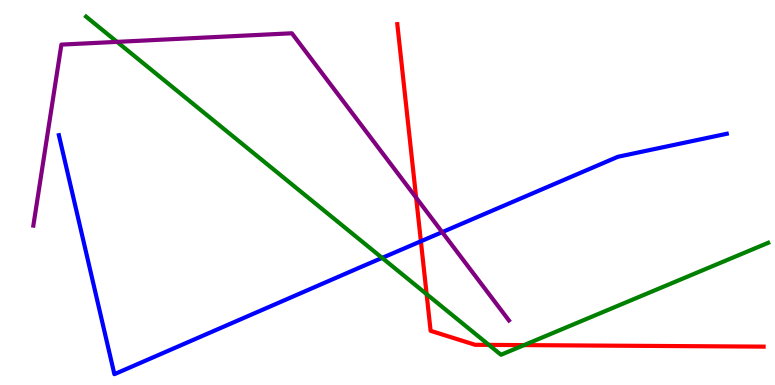[{'lines': ['blue', 'red'], 'intersections': [{'x': 5.43, 'y': 3.73}]}, {'lines': ['green', 'red'], 'intersections': [{'x': 5.5, 'y': 2.36}, {'x': 6.31, 'y': 1.04}, {'x': 6.76, 'y': 1.04}]}, {'lines': ['purple', 'red'], 'intersections': [{'x': 5.37, 'y': 4.87}]}, {'lines': ['blue', 'green'], 'intersections': [{'x': 4.93, 'y': 3.3}]}, {'lines': ['blue', 'purple'], 'intersections': [{'x': 5.71, 'y': 3.97}]}, {'lines': ['green', 'purple'], 'intersections': [{'x': 1.51, 'y': 8.91}]}]